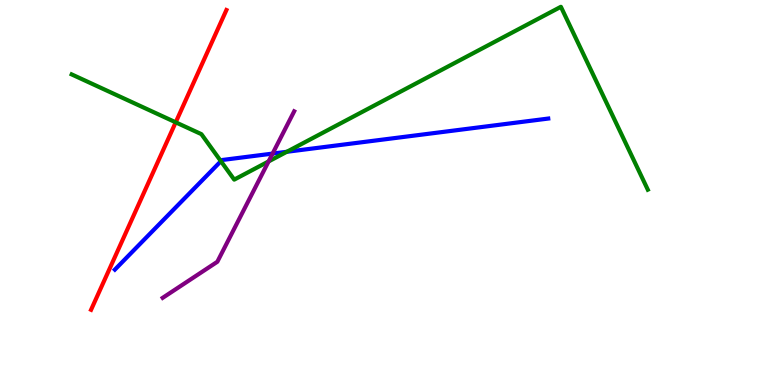[{'lines': ['blue', 'red'], 'intersections': []}, {'lines': ['green', 'red'], 'intersections': [{'x': 2.27, 'y': 6.82}]}, {'lines': ['purple', 'red'], 'intersections': []}, {'lines': ['blue', 'green'], 'intersections': [{'x': 2.85, 'y': 5.81}, {'x': 3.7, 'y': 6.06}]}, {'lines': ['blue', 'purple'], 'intersections': [{'x': 3.52, 'y': 6.01}]}, {'lines': ['green', 'purple'], 'intersections': [{'x': 3.47, 'y': 5.81}]}]